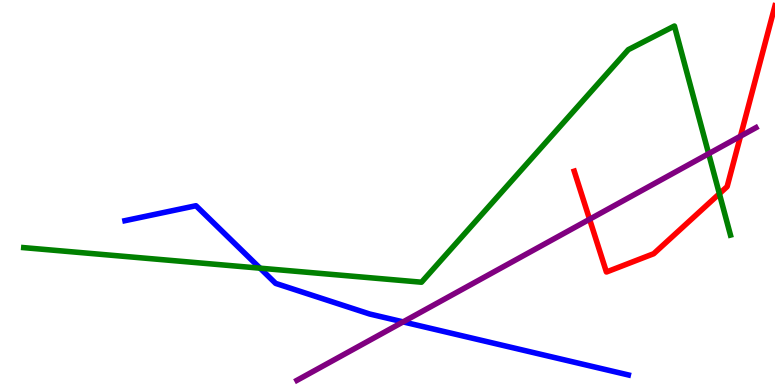[{'lines': ['blue', 'red'], 'intersections': []}, {'lines': ['green', 'red'], 'intersections': [{'x': 9.28, 'y': 4.97}]}, {'lines': ['purple', 'red'], 'intersections': [{'x': 7.61, 'y': 4.31}, {'x': 9.55, 'y': 6.46}]}, {'lines': ['blue', 'green'], 'intersections': [{'x': 3.36, 'y': 3.03}]}, {'lines': ['blue', 'purple'], 'intersections': [{'x': 5.2, 'y': 1.64}]}, {'lines': ['green', 'purple'], 'intersections': [{'x': 9.14, 'y': 6.01}]}]